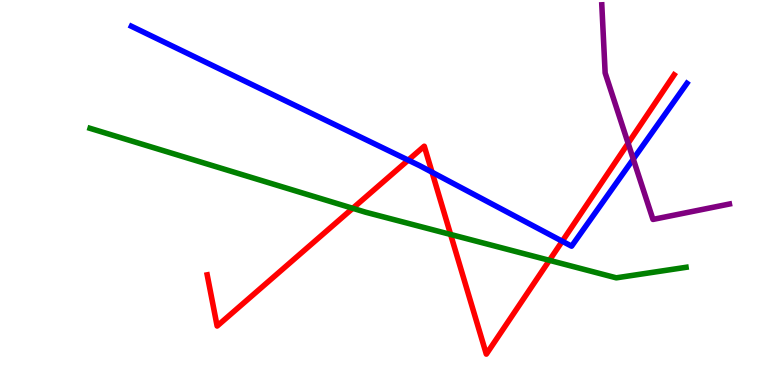[{'lines': ['blue', 'red'], 'intersections': [{'x': 5.27, 'y': 5.84}, {'x': 5.57, 'y': 5.53}, {'x': 7.25, 'y': 3.73}]}, {'lines': ['green', 'red'], 'intersections': [{'x': 4.55, 'y': 4.59}, {'x': 5.81, 'y': 3.91}, {'x': 7.09, 'y': 3.24}]}, {'lines': ['purple', 'red'], 'intersections': [{'x': 8.1, 'y': 6.28}]}, {'lines': ['blue', 'green'], 'intersections': []}, {'lines': ['blue', 'purple'], 'intersections': [{'x': 8.17, 'y': 5.87}]}, {'lines': ['green', 'purple'], 'intersections': []}]